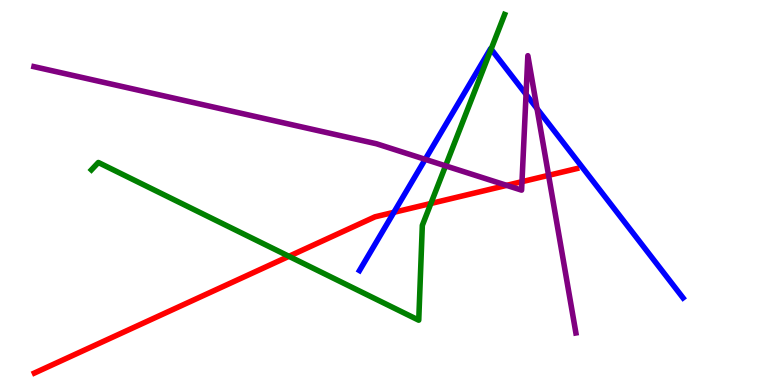[{'lines': ['blue', 'red'], 'intersections': [{'x': 5.08, 'y': 4.49}]}, {'lines': ['green', 'red'], 'intersections': [{'x': 3.73, 'y': 3.34}, {'x': 5.56, 'y': 4.72}]}, {'lines': ['purple', 'red'], 'intersections': [{'x': 6.54, 'y': 5.19}, {'x': 6.74, 'y': 5.28}, {'x': 7.08, 'y': 5.45}]}, {'lines': ['blue', 'green'], 'intersections': [{'x': 6.34, 'y': 8.72}]}, {'lines': ['blue', 'purple'], 'intersections': [{'x': 5.49, 'y': 5.86}, {'x': 6.79, 'y': 7.55}, {'x': 6.93, 'y': 7.18}]}, {'lines': ['green', 'purple'], 'intersections': [{'x': 5.75, 'y': 5.69}]}]